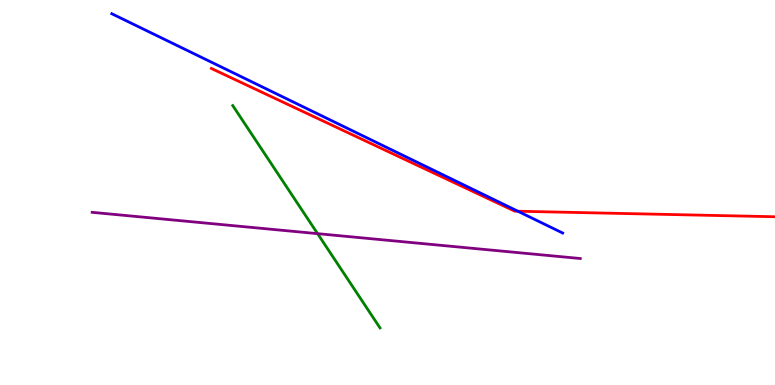[{'lines': ['blue', 'red'], 'intersections': [{'x': 6.68, 'y': 4.51}]}, {'lines': ['green', 'red'], 'intersections': []}, {'lines': ['purple', 'red'], 'intersections': []}, {'lines': ['blue', 'green'], 'intersections': []}, {'lines': ['blue', 'purple'], 'intersections': []}, {'lines': ['green', 'purple'], 'intersections': [{'x': 4.1, 'y': 3.93}]}]